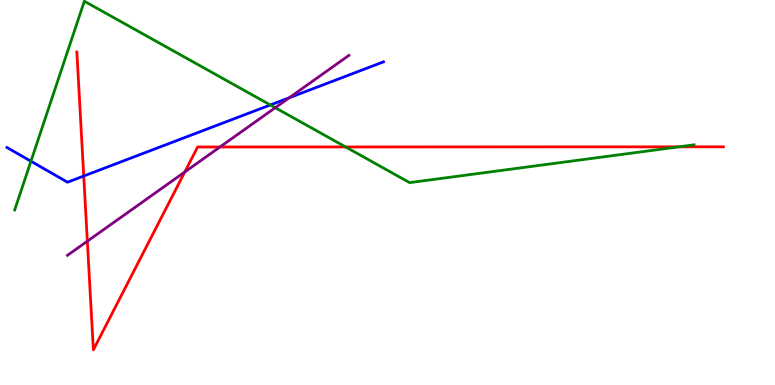[{'lines': ['blue', 'red'], 'intersections': [{'x': 1.08, 'y': 5.43}]}, {'lines': ['green', 'red'], 'intersections': [{'x': 4.46, 'y': 6.18}, {'x': 8.76, 'y': 6.19}]}, {'lines': ['purple', 'red'], 'intersections': [{'x': 1.13, 'y': 3.73}, {'x': 2.38, 'y': 5.53}, {'x': 2.84, 'y': 6.18}]}, {'lines': ['blue', 'green'], 'intersections': [{'x': 0.399, 'y': 5.81}, {'x': 3.49, 'y': 7.27}]}, {'lines': ['blue', 'purple'], 'intersections': [{'x': 3.73, 'y': 7.46}]}, {'lines': ['green', 'purple'], 'intersections': [{'x': 3.55, 'y': 7.2}]}]